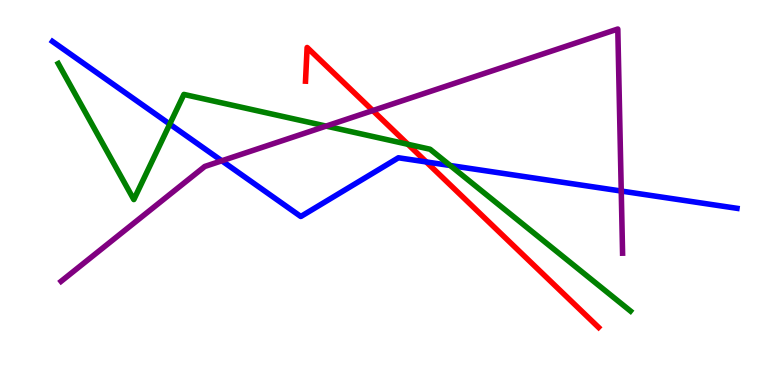[{'lines': ['blue', 'red'], 'intersections': [{'x': 5.5, 'y': 5.79}]}, {'lines': ['green', 'red'], 'intersections': [{'x': 5.26, 'y': 6.25}]}, {'lines': ['purple', 'red'], 'intersections': [{'x': 4.81, 'y': 7.13}]}, {'lines': ['blue', 'green'], 'intersections': [{'x': 2.19, 'y': 6.78}, {'x': 5.81, 'y': 5.7}]}, {'lines': ['blue', 'purple'], 'intersections': [{'x': 2.86, 'y': 5.82}, {'x': 8.02, 'y': 5.04}]}, {'lines': ['green', 'purple'], 'intersections': [{'x': 4.21, 'y': 6.72}]}]